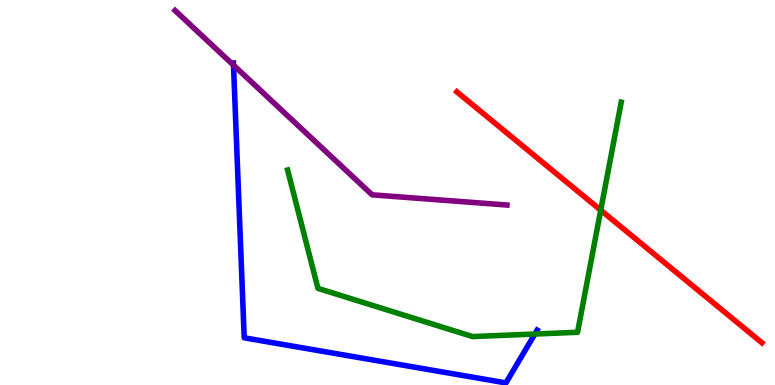[{'lines': ['blue', 'red'], 'intersections': []}, {'lines': ['green', 'red'], 'intersections': [{'x': 7.75, 'y': 4.54}]}, {'lines': ['purple', 'red'], 'intersections': []}, {'lines': ['blue', 'green'], 'intersections': [{'x': 6.9, 'y': 1.32}]}, {'lines': ['blue', 'purple'], 'intersections': [{'x': 3.01, 'y': 8.31}]}, {'lines': ['green', 'purple'], 'intersections': []}]